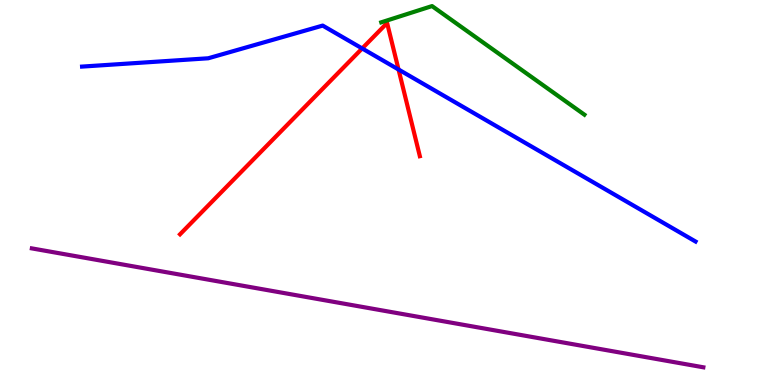[{'lines': ['blue', 'red'], 'intersections': [{'x': 4.67, 'y': 8.74}, {'x': 5.14, 'y': 8.19}]}, {'lines': ['green', 'red'], 'intersections': []}, {'lines': ['purple', 'red'], 'intersections': []}, {'lines': ['blue', 'green'], 'intersections': []}, {'lines': ['blue', 'purple'], 'intersections': []}, {'lines': ['green', 'purple'], 'intersections': []}]